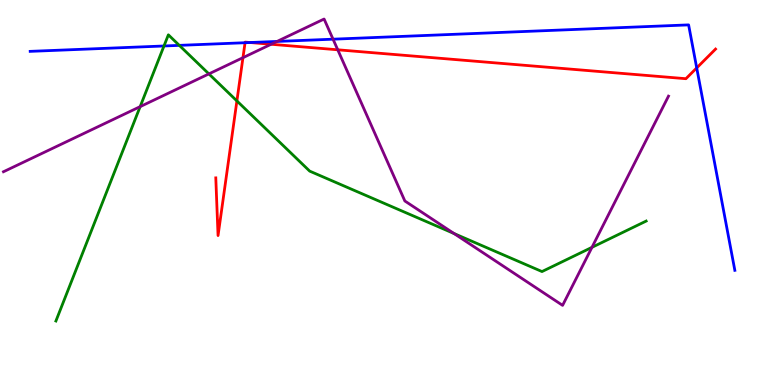[{'lines': ['blue', 'red'], 'intersections': [{'x': 3.16, 'y': 8.89}, {'x': 3.23, 'y': 8.9}, {'x': 8.99, 'y': 8.24}]}, {'lines': ['green', 'red'], 'intersections': [{'x': 3.06, 'y': 7.38}]}, {'lines': ['purple', 'red'], 'intersections': [{'x': 3.13, 'y': 8.5}, {'x': 3.5, 'y': 8.85}, {'x': 4.36, 'y': 8.71}]}, {'lines': ['blue', 'green'], 'intersections': [{'x': 2.12, 'y': 8.81}, {'x': 2.31, 'y': 8.82}]}, {'lines': ['blue', 'purple'], 'intersections': [{'x': 3.57, 'y': 8.92}, {'x': 4.3, 'y': 8.98}]}, {'lines': ['green', 'purple'], 'intersections': [{'x': 1.81, 'y': 7.23}, {'x': 2.7, 'y': 8.08}, {'x': 5.86, 'y': 3.93}, {'x': 7.64, 'y': 3.58}]}]